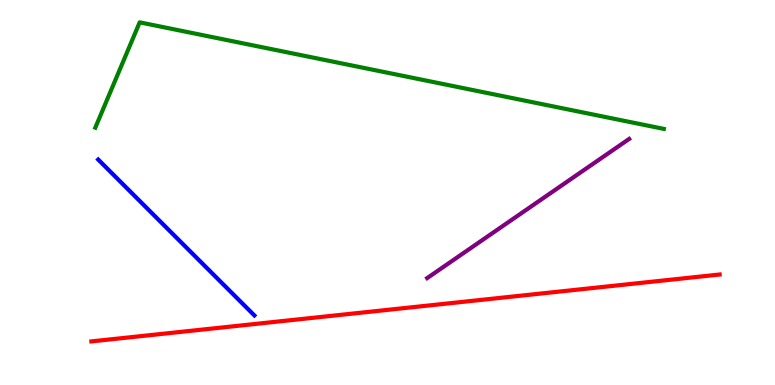[{'lines': ['blue', 'red'], 'intersections': []}, {'lines': ['green', 'red'], 'intersections': []}, {'lines': ['purple', 'red'], 'intersections': []}, {'lines': ['blue', 'green'], 'intersections': []}, {'lines': ['blue', 'purple'], 'intersections': []}, {'lines': ['green', 'purple'], 'intersections': []}]